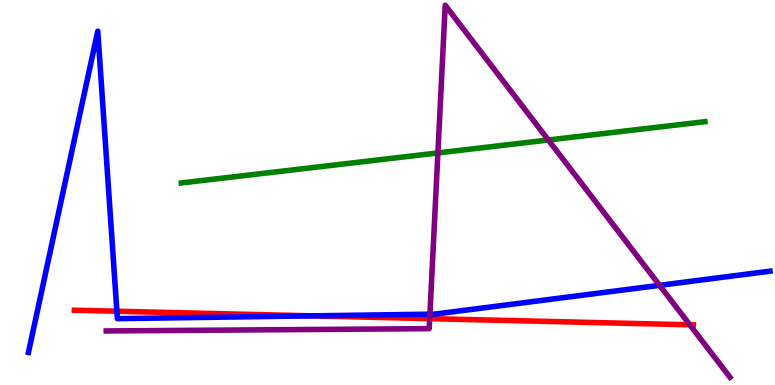[{'lines': ['blue', 'red'], 'intersections': [{'x': 1.51, 'y': 1.92}, {'x': 4.03, 'y': 1.8}]}, {'lines': ['green', 'red'], 'intersections': []}, {'lines': ['purple', 'red'], 'intersections': [{'x': 5.54, 'y': 1.72}, {'x': 8.9, 'y': 1.56}]}, {'lines': ['blue', 'green'], 'intersections': []}, {'lines': ['blue', 'purple'], 'intersections': [{'x': 5.55, 'y': 1.84}, {'x': 8.51, 'y': 2.59}]}, {'lines': ['green', 'purple'], 'intersections': [{'x': 5.65, 'y': 6.03}, {'x': 7.08, 'y': 6.36}]}]